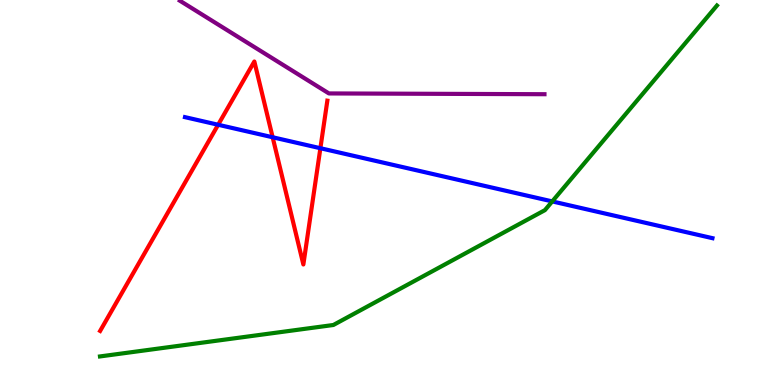[{'lines': ['blue', 'red'], 'intersections': [{'x': 2.81, 'y': 6.76}, {'x': 3.52, 'y': 6.43}, {'x': 4.13, 'y': 6.15}]}, {'lines': ['green', 'red'], 'intersections': []}, {'lines': ['purple', 'red'], 'intersections': []}, {'lines': ['blue', 'green'], 'intersections': [{'x': 7.13, 'y': 4.77}]}, {'lines': ['blue', 'purple'], 'intersections': []}, {'lines': ['green', 'purple'], 'intersections': []}]